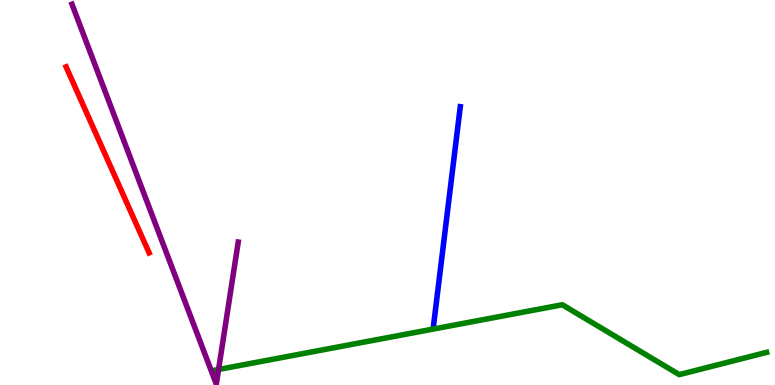[{'lines': ['blue', 'red'], 'intersections': []}, {'lines': ['green', 'red'], 'intersections': []}, {'lines': ['purple', 'red'], 'intersections': []}, {'lines': ['blue', 'green'], 'intersections': []}, {'lines': ['blue', 'purple'], 'intersections': []}, {'lines': ['green', 'purple'], 'intersections': [{'x': 2.82, 'y': 0.403}]}]